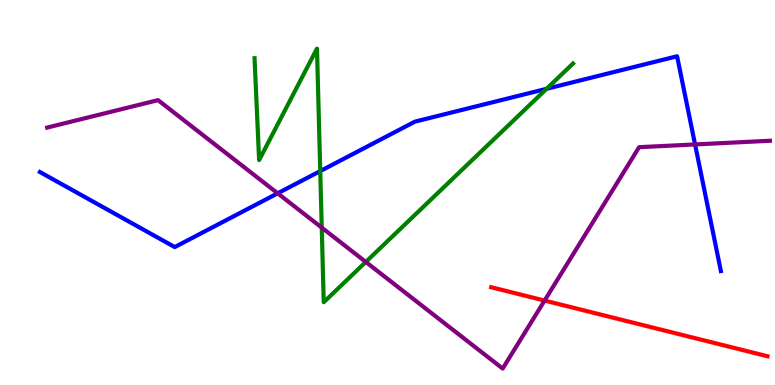[{'lines': ['blue', 'red'], 'intersections': []}, {'lines': ['green', 'red'], 'intersections': []}, {'lines': ['purple', 'red'], 'intersections': [{'x': 7.03, 'y': 2.19}]}, {'lines': ['blue', 'green'], 'intersections': [{'x': 4.13, 'y': 5.56}, {'x': 7.05, 'y': 7.69}]}, {'lines': ['blue', 'purple'], 'intersections': [{'x': 3.58, 'y': 4.98}, {'x': 8.97, 'y': 6.25}]}, {'lines': ['green', 'purple'], 'intersections': [{'x': 4.15, 'y': 4.09}, {'x': 4.72, 'y': 3.2}]}]